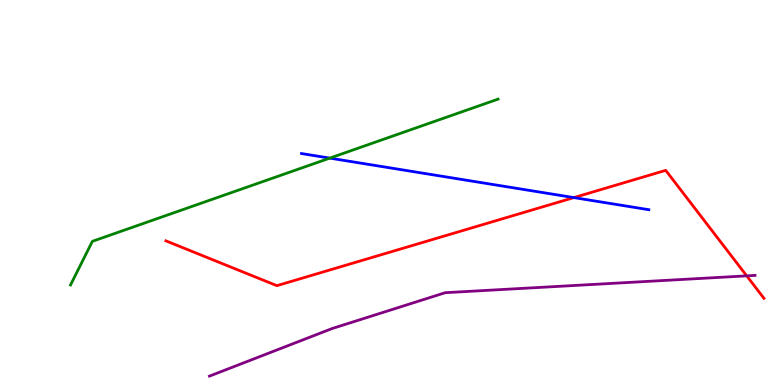[{'lines': ['blue', 'red'], 'intersections': [{'x': 7.41, 'y': 4.87}]}, {'lines': ['green', 'red'], 'intersections': []}, {'lines': ['purple', 'red'], 'intersections': [{'x': 9.63, 'y': 2.83}]}, {'lines': ['blue', 'green'], 'intersections': [{'x': 4.26, 'y': 5.89}]}, {'lines': ['blue', 'purple'], 'intersections': []}, {'lines': ['green', 'purple'], 'intersections': []}]